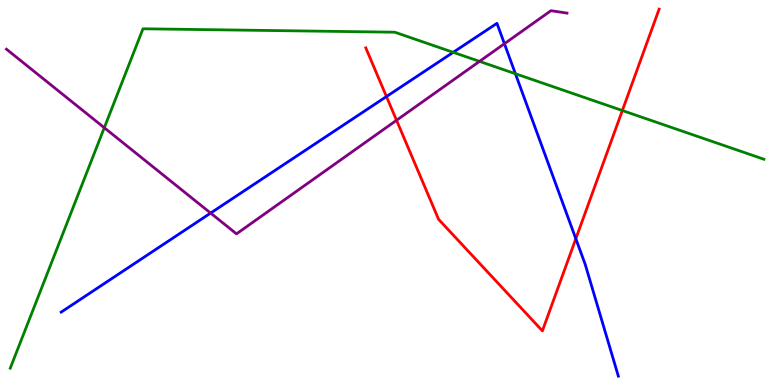[{'lines': ['blue', 'red'], 'intersections': [{'x': 4.99, 'y': 7.49}, {'x': 7.43, 'y': 3.8}]}, {'lines': ['green', 'red'], 'intersections': [{'x': 8.03, 'y': 7.13}]}, {'lines': ['purple', 'red'], 'intersections': [{'x': 5.12, 'y': 6.88}]}, {'lines': ['blue', 'green'], 'intersections': [{'x': 5.85, 'y': 8.64}, {'x': 6.65, 'y': 8.09}]}, {'lines': ['blue', 'purple'], 'intersections': [{'x': 2.72, 'y': 4.47}, {'x': 6.51, 'y': 8.86}]}, {'lines': ['green', 'purple'], 'intersections': [{'x': 1.35, 'y': 6.68}, {'x': 6.19, 'y': 8.41}]}]